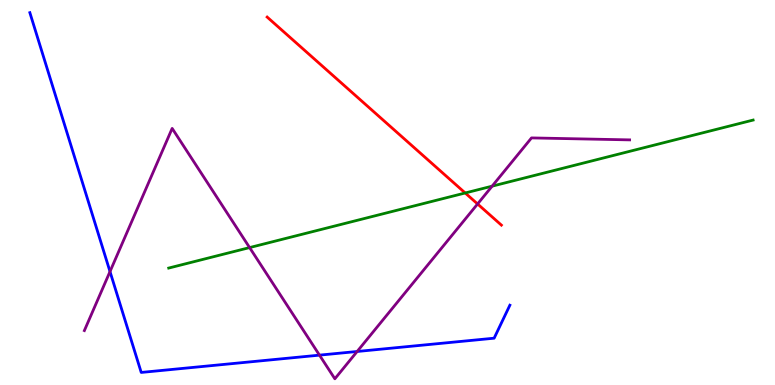[{'lines': ['blue', 'red'], 'intersections': []}, {'lines': ['green', 'red'], 'intersections': [{'x': 6.0, 'y': 4.99}]}, {'lines': ['purple', 'red'], 'intersections': [{'x': 6.16, 'y': 4.7}]}, {'lines': ['blue', 'green'], 'intersections': []}, {'lines': ['blue', 'purple'], 'intersections': [{'x': 1.42, 'y': 2.95}, {'x': 4.12, 'y': 0.776}, {'x': 4.61, 'y': 0.87}]}, {'lines': ['green', 'purple'], 'intersections': [{'x': 3.22, 'y': 3.57}, {'x': 6.35, 'y': 5.16}]}]